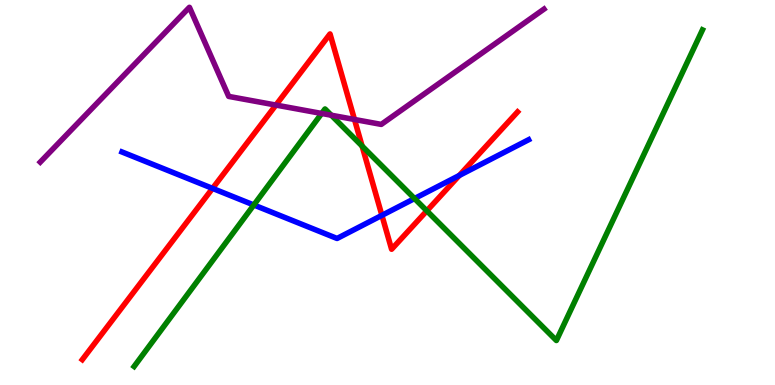[{'lines': ['blue', 'red'], 'intersections': [{'x': 2.74, 'y': 5.11}, {'x': 4.93, 'y': 4.41}, {'x': 5.93, 'y': 5.44}]}, {'lines': ['green', 'red'], 'intersections': [{'x': 4.67, 'y': 6.21}, {'x': 5.51, 'y': 4.52}]}, {'lines': ['purple', 'red'], 'intersections': [{'x': 3.56, 'y': 7.27}, {'x': 4.57, 'y': 6.9}]}, {'lines': ['blue', 'green'], 'intersections': [{'x': 3.28, 'y': 4.68}, {'x': 5.35, 'y': 4.84}]}, {'lines': ['blue', 'purple'], 'intersections': []}, {'lines': ['green', 'purple'], 'intersections': [{'x': 4.15, 'y': 7.05}, {'x': 4.27, 'y': 7.01}]}]